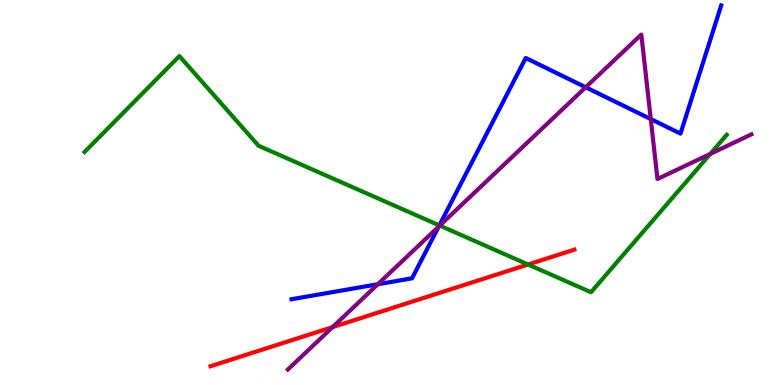[{'lines': ['blue', 'red'], 'intersections': []}, {'lines': ['green', 'red'], 'intersections': [{'x': 6.81, 'y': 3.13}]}, {'lines': ['purple', 'red'], 'intersections': [{'x': 4.29, 'y': 1.5}]}, {'lines': ['blue', 'green'], 'intersections': [{'x': 5.67, 'y': 4.15}]}, {'lines': ['blue', 'purple'], 'intersections': [{'x': 4.88, 'y': 2.62}, {'x': 5.66, 'y': 4.12}, {'x': 7.56, 'y': 7.73}, {'x': 8.4, 'y': 6.91}]}, {'lines': ['green', 'purple'], 'intersections': [{'x': 5.67, 'y': 4.14}, {'x': 9.17, 'y': 6.0}]}]